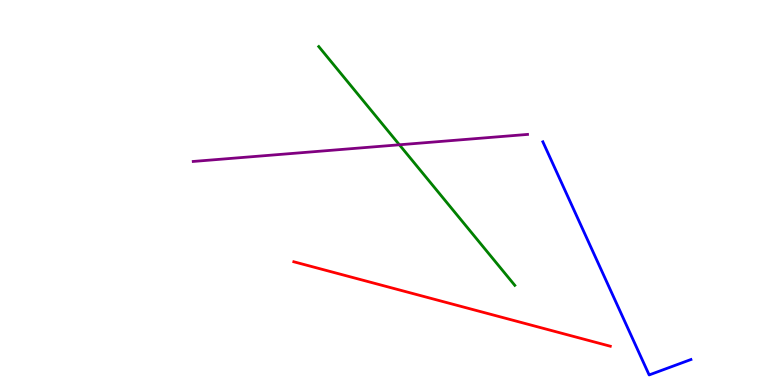[{'lines': ['blue', 'red'], 'intersections': []}, {'lines': ['green', 'red'], 'intersections': []}, {'lines': ['purple', 'red'], 'intersections': []}, {'lines': ['blue', 'green'], 'intersections': []}, {'lines': ['blue', 'purple'], 'intersections': []}, {'lines': ['green', 'purple'], 'intersections': [{'x': 5.15, 'y': 6.24}]}]